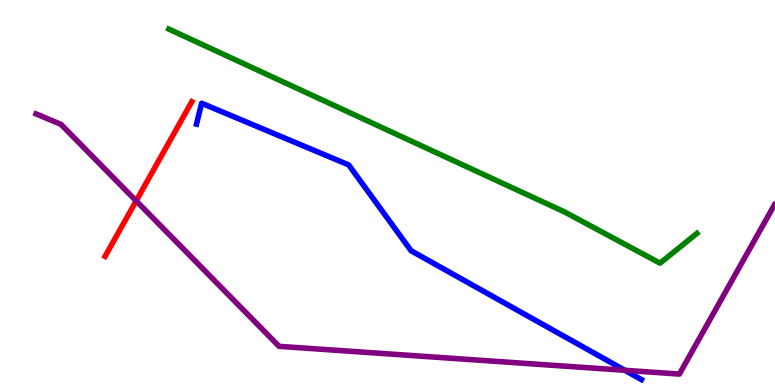[{'lines': ['blue', 'red'], 'intersections': []}, {'lines': ['green', 'red'], 'intersections': []}, {'lines': ['purple', 'red'], 'intersections': [{'x': 1.76, 'y': 4.78}]}, {'lines': ['blue', 'green'], 'intersections': []}, {'lines': ['blue', 'purple'], 'intersections': [{'x': 8.06, 'y': 0.382}]}, {'lines': ['green', 'purple'], 'intersections': []}]